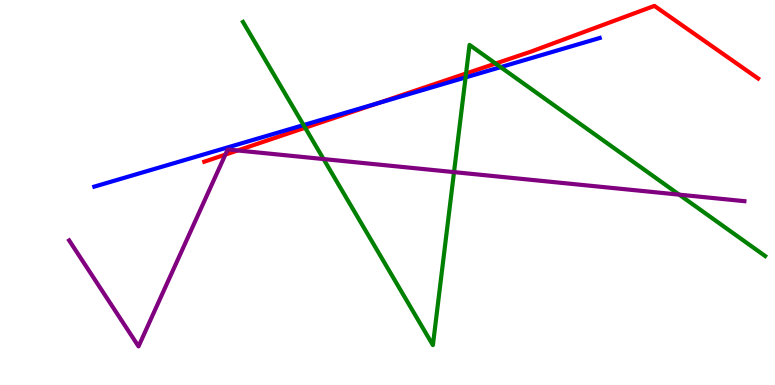[{'lines': ['blue', 'red'], 'intersections': [{'x': 4.87, 'y': 7.32}]}, {'lines': ['green', 'red'], 'intersections': [{'x': 3.94, 'y': 6.68}, {'x': 6.01, 'y': 8.09}, {'x': 6.4, 'y': 8.35}]}, {'lines': ['purple', 'red'], 'intersections': [{'x': 2.91, 'y': 5.98}, {'x': 3.07, 'y': 6.09}]}, {'lines': ['blue', 'green'], 'intersections': [{'x': 3.92, 'y': 6.75}, {'x': 6.01, 'y': 7.99}, {'x': 6.46, 'y': 8.26}]}, {'lines': ['blue', 'purple'], 'intersections': []}, {'lines': ['green', 'purple'], 'intersections': [{'x': 4.17, 'y': 5.87}, {'x': 5.86, 'y': 5.53}, {'x': 8.76, 'y': 4.94}]}]